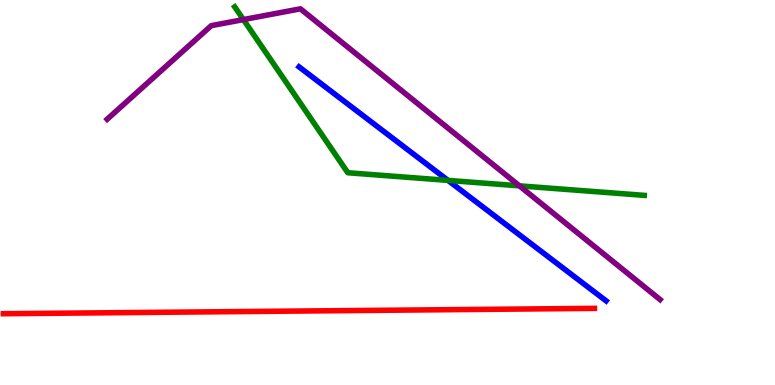[{'lines': ['blue', 'red'], 'intersections': []}, {'lines': ['green', 'red'], 'intersections': []}, {'lines': ['purple', 'red'], 'intersections': []}, {'lines': ['blue', 'green'], 'intersections': [{'x': 5.78, 'y': 5.31}]}, {'lines': ['blue', 'purple'], 'intersections': []}, {'lines': ['green', 'purple'], 'intersections': [{'x': 3.14, 'y': 9.49}, {'x': 6.7, 'y': 5.17}]}]